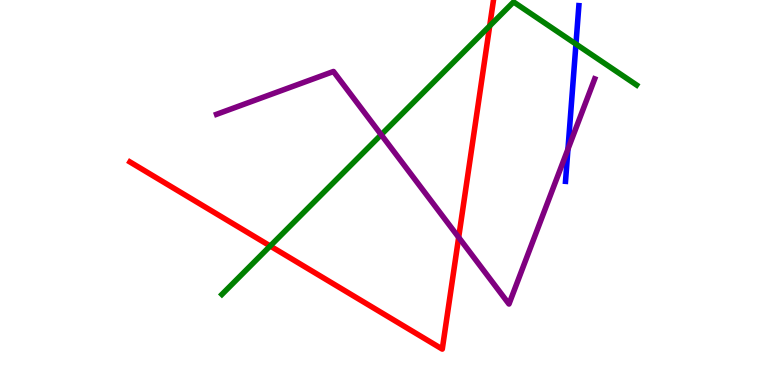[{'lines': ['blue', 'red'], 'intersections': []}, {'lines': ['green', 'red'], 'intersections': [{'x': 3.49, 'y': 3.61}, {'x': 6.32, 'y': 9.33}]}, {'lines': ['purple', 'red'], 'intersections': [{'x': 5.92, 'y': 3.83}]}, {'lines': ['blue', 'green'], 'intersections': [{'x': 7.43, 'y': 8.86}]}, {'lines': ['blue', 'purple'], 'intersections': [{'x': 7.33, 'y': 6.13}]}, {'lines': ['green', 'purple'], 'intersections': [{'x': 4.92, 'y': 6.5}]}]